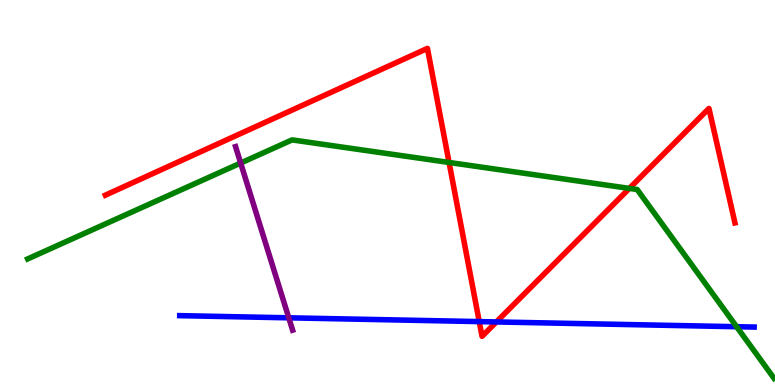[{'lines': ['blue', 'red'], 'intersections': [{'x': 6.18, 'y': 1.65}, {'x': 6.4, 'y': 1.64}]}, {'lines': ['green', 'red'], 'intersections': [{'x': 5.79, 'y': 5.78}, {'x': 8.12, 'y': 5.11}]}, {'lines': ['purple', 'red'], 'intersections': []}, {'lines': ['blue', 'green'], 'intersections': [{'x': 9.5, 'y': 1.51}]}, {'lines': ['blue', 'purple'], 'intersections': [{'x': 3.73, 'y': 1.75}]}, {'lines': ['green', 'purple'], 'intersections': [{'x': 3.11, 'y': 5.77}]}]